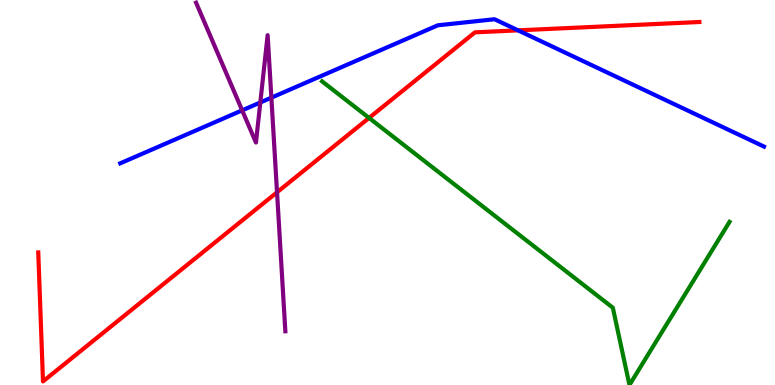[{'lines': ['blue', 'red'], 'intersections': [{'x': 6.68, 'y': 9.21}]}, {'lines': ['green', 'red'], 'intersections': [{'x': 4.76, 'y': 6.94}]}, {'lines': ['purple', 'red'], 'intersections': [{'x': 3.57, 'y': 5.01}]}, {'lines': ['blue', 'green'], 'intersections': []}, {'lines': ['blue', 'purple'], 'intersections': [{'x': 3.12, 'y': 7.13}, {'x': 3.36, 'y': 7.34}, {'x': 3.5, 'y': 7.46}]}, {'lines': ['green', 'purple'], 'intersections': []}]